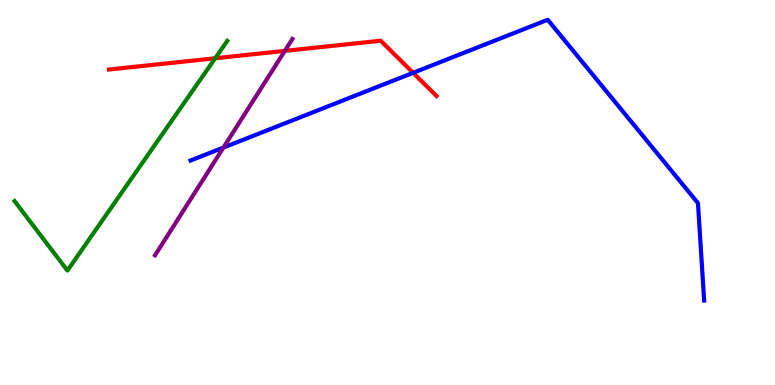[{'lines': ['blue', 'red'], 'intersections': [{'x': 5.33, 'y': 8.11}]}, {'lines': ['green', 'red'], 'intersections': [{'x': 2.78, 'y': 8.49}]}, {'lines': ['purple', 'red'], 'intersections': [{'x': 3.68, 'y': 8.68}]}, {'lines': ['blue', 'green'], 'intersections': []}, {'lines': ['blue', 'purple'], 'intersections': [{'x': 2.88, 'y': 6.17}]}, {'lines': ['green', 'purple'], 'intersections': []}]